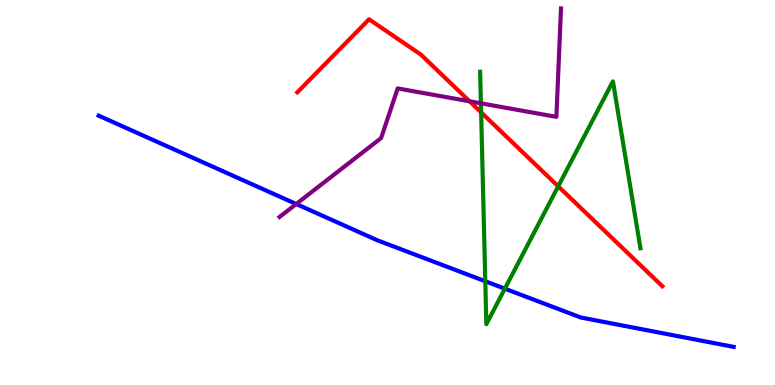[{'lines': ['blue', 'red'], 'intersections': []}, {'lines': ['green', 'red'], 'intersections': [{'x': 6.21, 'y': 7.08}, {'x': 7.2, 'y': 5.16}]}, {'lines': ['purple', 'red'], 'intersections': [{'x': 6.06, 'y': 7.37}]}, {'lines': ['blue', 'green'], 'intersections': [{'x': 6.26, 'y': 2.69}, {'x': 6.51, 'y': 2.5}]}, {'lines': ['blue', 'purple'], 'intersections': [{'x': 3.82, 'y': 4.7}]}, {'lines': ['green', 'purple'], 'intersections': [{'x': 6.21, 'y': 7.32}]}]